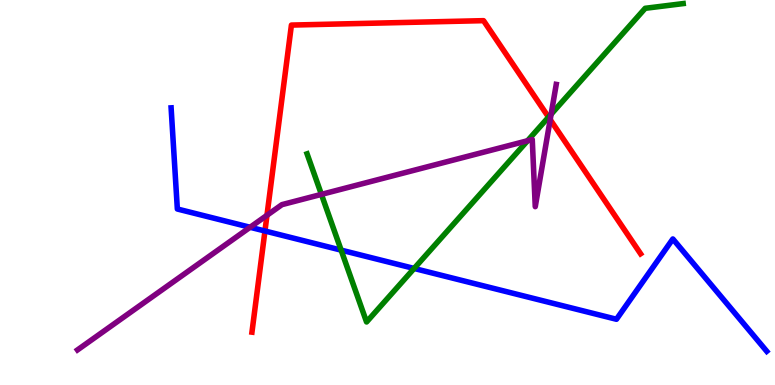[{'lines': ['blue', 'red'], 'intersections': [{'x': 3.42, 'y': 4.0}]}, {'lines': ['green', 'red'], 'intersections': [{'x': 7.08, 'y': 6.96}]}, {'lines': ['purple', 'red'], 'intersections': [{'x': 3.44, 'y': 4.41}, {'x': 7.1, 'y': 6.89}]}, {'lines': ['blue', 'green'], 'intersections': [{'x': 4.4, 'y': 3.5}, {'x': 5.34, 'y': 3.03}]}, {'lines': ['blue', 'purple'], 'intersections': [{'x': 3.23, 'y': 4.1}]}, {'lines': ['green', 'purple'], 'intersections': [{'x': 4.15, 'y': 4.95}, {'x': 6.81, 'y': 6.34}, {'x': 7.11, 'y': 7.03}]}]